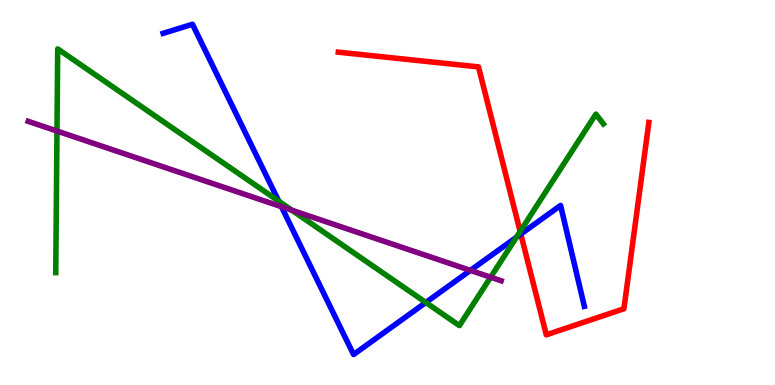[{'lines': ['blue', 'red'], 'intersections': [{'x': 6.72, 'y': 3.92}]}, {'lines': ['green', 'red'], 'intersections': [{'x': 6.71, 'y': 3.99}]}, {'lines': ['purple', 'red'], 'intersections': []}, {'lines': ['blue', 'green'], 'intersections': [{'x': 3.6, 'y': 4.78}, {'x': 5.49, 'y': 2.14}, {'x': 6.66, 'y': 3.84}]}, {'lines': ['blue', 'purple'], 'intersections': [{'x': 3.63, 'y': 4.63}, {'x': 6.07, 'y': 2.98}]}, {'lines': ['green', 'purple'], 'intersections': [{'x': 0.735, 'y': 6.6}, {'x': 3.77, 'y': 4.54}, {'x': 6.33, 'y': 2.8}]}]